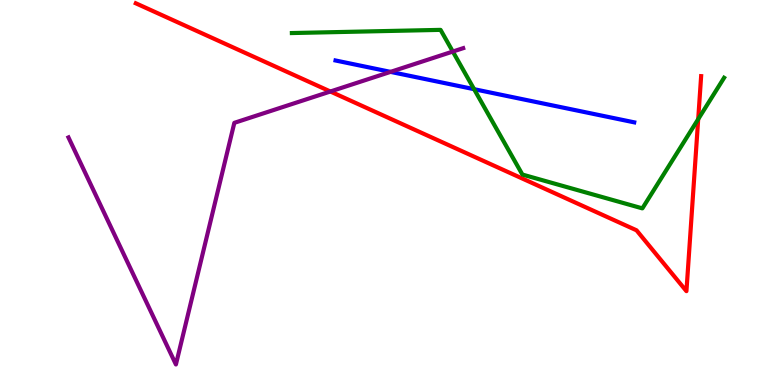[{'lines': ['blue', 'red'], 'intersections': []}, {'lines': ['green', 'red'], 'intersections': [{'x': 9.01, 'y': 6.91}]}, {'lines': ['purple', 'red'], 'intersections': [{'x': 4.26, 'y': 7.62}]}, {'lines': ['blue', 'green'], 'intersections': [{'x': 6.12, 'y': 7.68}]}, {'lines': ['blue', 'purple'], 'intersections': [{'x': 5.04, 'y': 8.13}]}, {'lines': ['green', 'purple'], 'intersections': [{'x': 5.84, 'y': 8.66}]}]